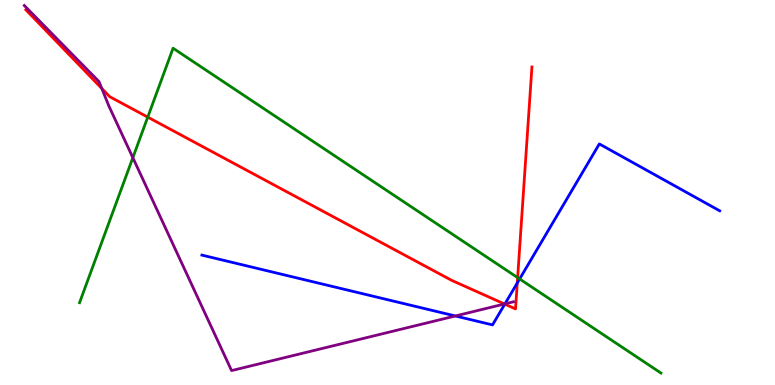[{'lines': ['blue', 'red'], 'intersections': [{'x': 6.51, 'y': 2.1}, {'x': 6.67, 'y': 2.65}]}, {'lines': ['green', 'red'], 'intersections': [{'x': 1.91, 'y': 6.96}, {'x': 6.68, 'y': 2.79}]}, {'lines': ['purple', 'red'], 'intersections': [{'x': 1.31, 'y': 7.7}, {'x': 6.51, 'y': 2.1}]}, {'lines': ['blue', 'green'], 'intersections': [{'x': 6.71, 'y': 2.75}]}, {'lines': ['blue', 'purple'], 'intersections': [{'x': 5.88, 'y': 1.79}, {'x': 6.52, 'y': 2.11}]}, {'lines': ['green', 'purple'], 'intersections': [{'x': 1.71, 'y': 5.9}]}]